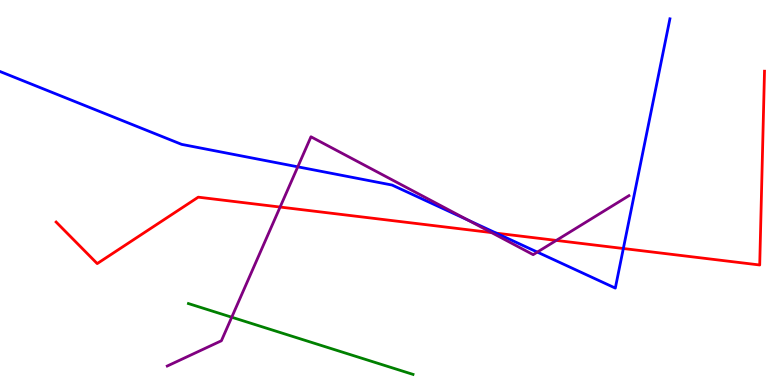[{'lines': ['blue', 'red'], 'intersections': [{'x': 6.4, 'y': 3.94}, {'x': 8.04, 'y': 3.55}]}, {'lines': ['green', 'red'], 'intersections': []}, {'lines': ['purple', 'red'], 'intersections': [{'x': 3.61, 'y': 4.62}, {'x': 6.34, 'y': 3.96}, {'x': 7.18, 'y': 3.76}]}, {'lines': ['blue', 'green'], 'intersections': []}, {'lines': ['blue', 'purple'], 'intersections': [{'x': 3.84, 'y': 5.67}, {'x': 6.04, 'y': 4.28}, {'x': 6.93, 'y': 3.45}]}, {'lines': ['green', 'purple'], 'intersections': [{'x': 2.99, 'y': 1.76}]}]